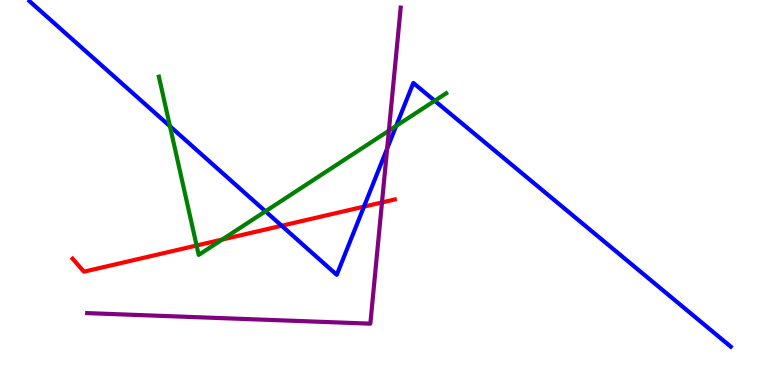[{'lines': ['blue', 'red'], 'intersections': [{'x': 3.63, 'y': 4.14}, {'x': 4.7, 'y': 4.63}]}, {'lines': ['green', 'red'], 'intersections': [{'x': 2.54, 'y': 3.62}, {'x': 2.87, 'y': 3.78}]}, {'lines': ['purple', 'red'], 'intersections': [{'x': 4.93, 'y': 4.74}]}, {'lines': ['blue', 'green'], 'intersections': [{'x': 2.19, 'y': 6.72}, {'x': 3.43, 'y': 4.51}, {'x': 5.11, 'y': 6.73}, {'x': 5.61, 'y': 7.38}]}, {'lines': ['blue', 'purple'], 'intersections': [{'x': 5.0, 'y': 6.14}]}, {'lines': ['green', 'purple'], 'intersections': [{'x': 5.02, 'y': 6.6}]}]